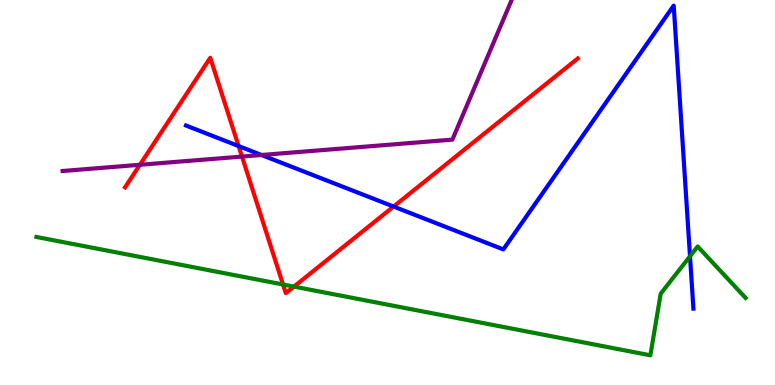[{'lines': ['blue', 'red'], 'intersections': [{'x': 3.08, 'y': 6.21}, {'x': 5.08, 'y': 4.64}]}, {'lines': ['green', 'red'], 'intersections': [{'x': 3.65, 'y': 2.61}, {'x': 3.79, 'y': 2.56}]}, {'lines': ['purple', 'red'], 'intersections': [{'x': 1.81, 'y': 5.72}, {'x': 3.12, 'y': 5.93}]}, {'lines': ['blue', 'green'], 'intersections': [{'x': 8.9, 'y': 3.34}]}, {'lines': ['blue', 'purple'], 'intersections': [{'x': 3.37, 'y': 5.97}]}, {'lines': ['green', 'purple'], 'intersections': []}]